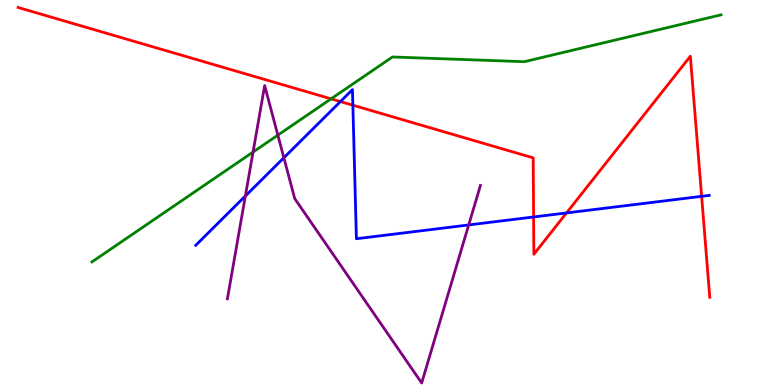[{'lines': ['blue', 'red'], 'intersections': [{'x': 4.39, 'y': 7.36}, {'x': 4.55, 'y': 7.27}, {'x': 6.89, 'y': 4.36}, {'x': 7.31, 'y': 4.47}, {'x': 9.05, 'y': 4.9}]}, {'lines': ['green', 'red'], 'intersections': [{'x': 4.27, 'y': 7.43}]}, {'lines': ['purple', 'red'], 'intersections': []}, {'lines': ['blue', 'green'], 'intersections': []}, {'lines': ['blue', 'purple'], 'intersections': [{'x': 3.17, 'y': 4.91}, {'x': 3.66, 'y': 5.9}, {'x': 6.05, 'y': 4.16}]}, {'lines': ['green', 'purple'], 'intersections': [{'x': 3.27, 'y': 6.05}, {'x': 3.59, 'y': 6.49}]}]